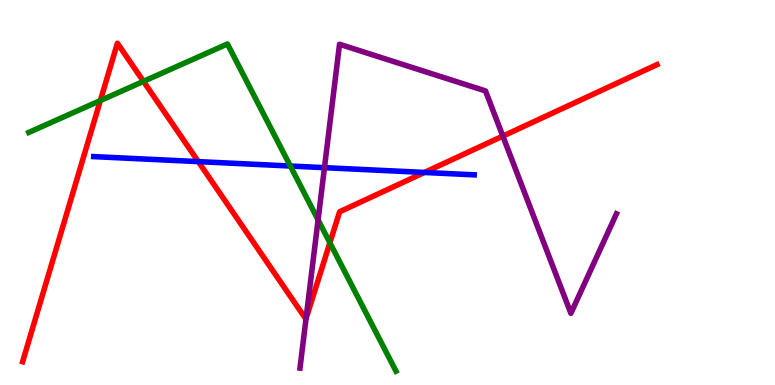[{'lines': ['blue', 'red'], 'intersections': [{'x': 2.56, 'y': 5.8}, {'x': 5.48, 'y': 5.52}]}, {'lines': ['green', 'red'], 'intersections': [{'x': 1.29, 'y': 7.39}, {'x': 1.85, 'y': 7.89}, {'x': 4.26, 'y': 3.69}]}, {'lines': ['purple', 'red'], 'intersections': [{'x': 3.95, 'y': 1.72}, {'x': 6.49, 'y': 6.46}]}, {'lines': ['blue', 'green'], 'intersections': [{'x': 3.75, 'y': 5.69}]}, {'lines': ['blue', 'purple'], 'intersections': [{'x': 4.19, 'y': 5.65}]}, {'lines': ['green', 'purple'], 'intersections': [{'x': 4.1, 'y': 4.29}]}]